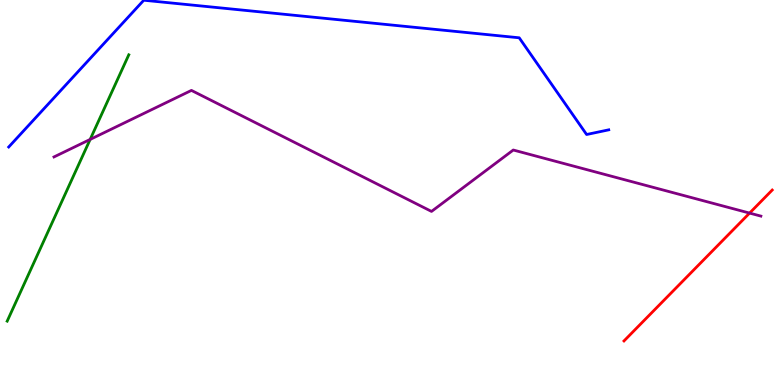[{'lines': ['blue', 'red'], 'intersections': []}, {'lines': ['green', 'red'], 'intersections': []}, {'lines': ['purple', 'red'], 'intersections': [{'x': 9.67, 'y': 4.47}]}, {'lines': ['blue', 'green'], 'intersections': []}, {'lines': ['blue', 'purple'], 'intersections': []}, {'lines': ['green', 'purple'], 'intersections': [{'x': 1.16, 'y': 6.38}]}]